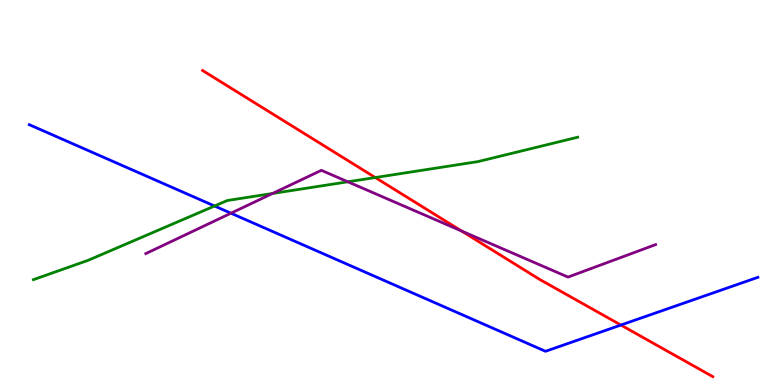[{'lines': ['blue', 'red'], 'intersections': [{'x': 8.01, 'y': 1.56}]}, {'lines': ['green', 'red'], 'intersections': [{'x': 4.84, 'y': 5.39}]}, {'lines': ['purple', 'red'], 'intersections': [{'x': 5.96, 'y': 4.0}]}, {'lines': ['blue', 'green'], 'intersections': [{'x': 2.77, 'y': 4.65}]}, {'lines': ['blue', 'purple'], 'intersections': [{'x': 2.98, 'y': 4.46}]}, {'lines': ['green', 'purple'], 'intersections': [{'x': 3.52, 'y': 4.97}, {'x': 4.49, 'y': 5.28}]}]